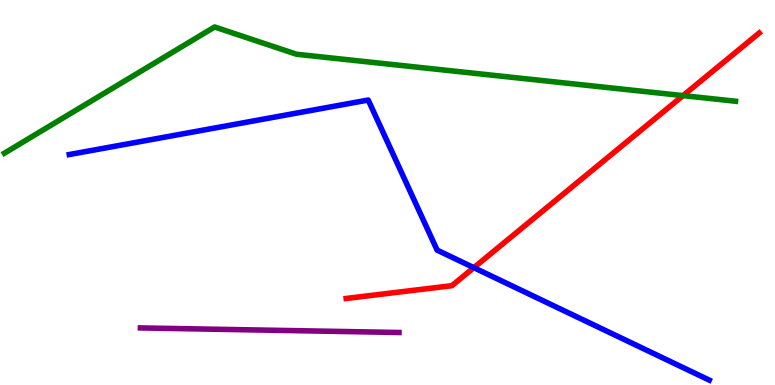[{'lines': ['blue', 'red'], 'intersections': [{'x': 6.11, 'y': 3.05}]}, {'lines': ['green', 'red'], 'intersections': [{'x': 8.81, 'y': 7.52}]}, {'lines': ['purple', 'red'], 'intersections': []}, {'lines': ['blue', 'green'], 'intersections': []}, {'lines': ['blue', 'purple'], 'intersections': []}, {'lines': ['green', 'purple'], 'intersections': []}]